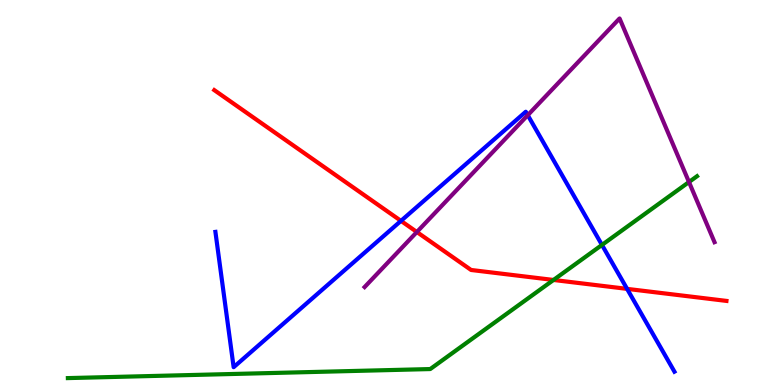[{'lines': ['blue', 'red'], 'intersections': [{'x': 5.17, 'y': 4.26}, {'x': 8.09, 'y': 2.5}]}, {'lines': ['green', 'red'], 'intersections': [{'x': 7.14, 'y': 2.73}]}, {'lines': ['purple', 'red'], 'intersections': [{'x': 5.38, 'y': 3.97}]}, {'lines': ['blue', 'green'], 'intersections': [{'x': 7.77, 'y': 3.64}]}, {'lines': ['blue', 'purple'], 'intersections': [{'x': 6.81, 'y': 7.01}]}, {'lines': ['green', 'purple'], 'intersections': [{'x': 8.89, 'y': 5.27}]}]